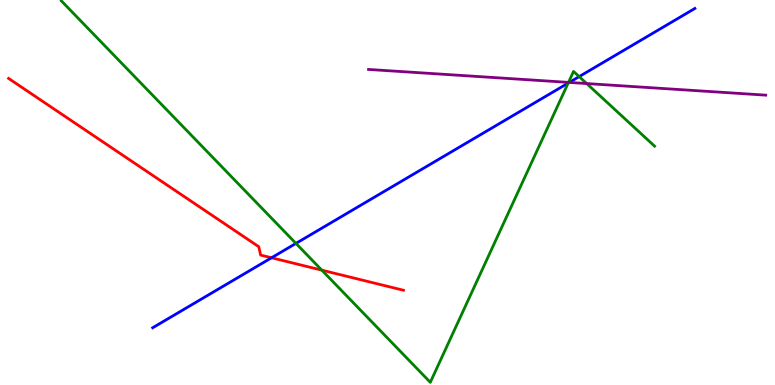[{'lines': ['blue', 'red'], 'intersections': [{'x': 3.5, 'y': 3.3}]}, {'lines': ['green', 'red'], 'intersections': [{'x': 4.15, 'y': 2.98}]}, {'lines': ['purple', 'red'], 'intersections': []}, {'lines': ['blue', 'green'], 'intersections': [{'x': 3.82, 'y': 3.68}, {'x': 7.33, 'y': 7.84}, {'x': 7.47, 'y': 8.01}]}, {'lines': ['blue', 'purple'], 'intersections': [{'x': 7.35, 'y': 7.86}]}, {'lines': ['green', 'purple'], 'intersections': [{'x': 7.34, 'y': 7.86}, {'x': 7.57, 'y': 7.83}]}]